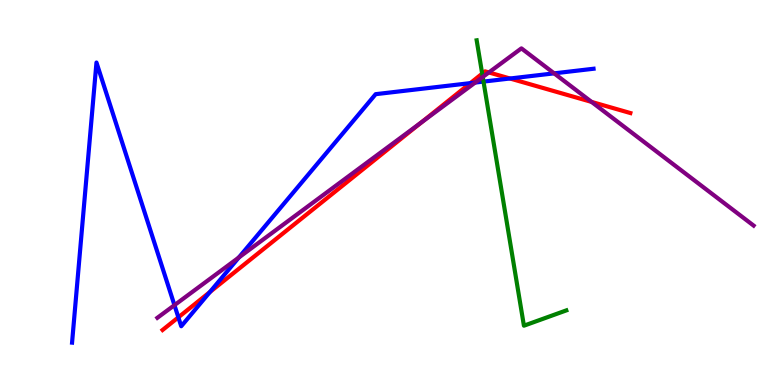[{'lines': ['blue', 'red'], 'intersections': [{'x': 2.3, 'y': 1.76}, {'x': 2.71, 'y': 2.41}, {'x': 6.07, 'y': 7.84}, {'x': 6.58, 'y': 7.96}]}, {'lines': ['green', 'red'], 'intersections': [{'x': 6.22, 'y': 8.09}]}, {'lines': ['purple', 'red'], 'intersections': [{'x': 5.44, 'y': 6.83}, {'x': 6.31, 'y': 8.12}, {'x': 7.63, 'y': 7.35}]}, {'lines': ['blue', 'green'], 'intersections': [{'x': 6.24, 'y': 7.88}]}, {'lines': ['blue', 'purple'], 'intersections': [{'x': 2.25, 'y': 2.07}, {'x': 3.08, 'y': 3.31}, {'x': 6.13, 'y': 7.86}, {'x': 7.15, 'y': 8.09}]}, {'lines': ['green', 'purple'], 'intersections': [{'x': 6.23, 'y': 8.0}]}]